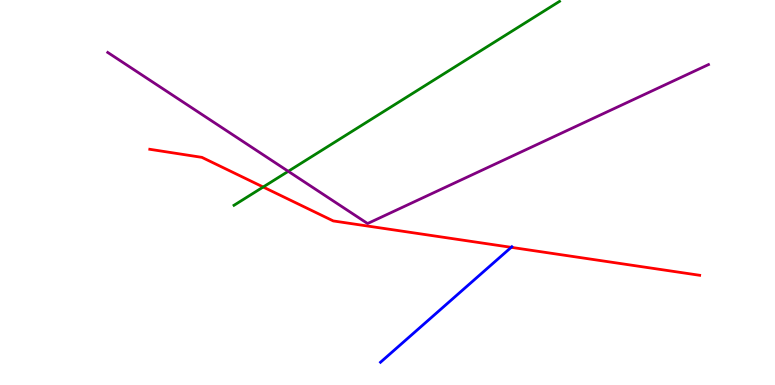[{'lines': ['blue', 'red'], 'intersections': [{'x': 6.6, 'y': 3.58}]}, {'lines': ['green', 'red'], 'intersections': [{'x': 3.4, 'y': 5.14}]}, {'lines': ['purple', 'red'], 'intersections': []}, {'lines': ['blue', 'green'], 'intersections': []}, {'lines': ['blue', 'purple'], 'intersections': []}, {'lines': ['green', 'purple'], 'intersections': [{'x': 3.72, 'y': 5.55}]}]